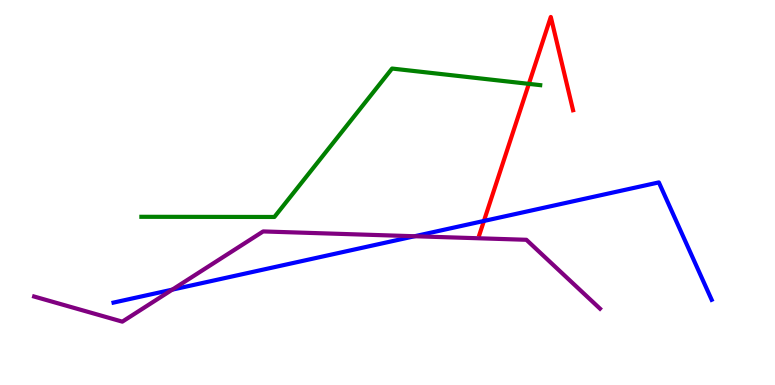[{'lines': ['blue', 'red'], 'intersections': [{'x': 6.24, 'y': 4.26}]}, {'lines': ['green', 'red'], 'intersections': [{'x': 6.82, 'y': 7.82}]}, {'lines': ['purple', 'red'], 'intersections': []}, {'lines': ['blue', 'green'], 'intersections': []}, {'lines': ['blue', 'purple'], 'intersections': [{'x': 2.22, 'y': 2.48}, {'x': 5.35, 'y': 3.86}]}, {'lines': ['green', 'purple'], 'intersections': []}]